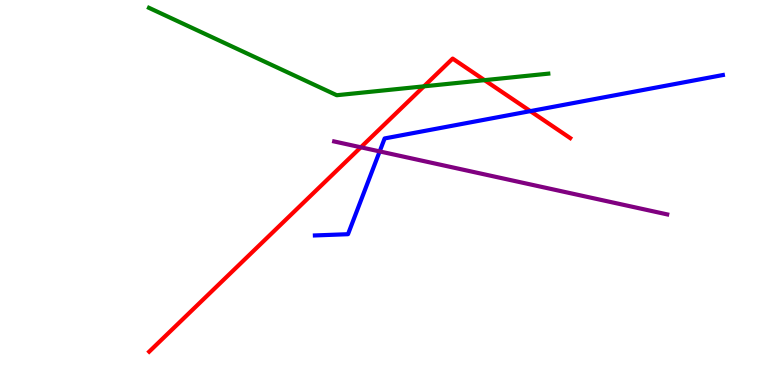[{'lines': ['blue', 'red'], 'intersections': [{'x': 6.84, 'y': 7.11}]}, {'lines': ['green', 'red'], 'intersections': [{'x': 5.47, 'y': 7.76}, {'x': 6.25, 'y': 7.92}]}, {'lines': ['purple', 'red'], 'intersections': [{'x': 4.66, 'y': 6.17}]}, {'lines': ['blue', 'green'], 'intersections': []}, {'lines': ['blue', 'purple'], 'intersections': [{'x': 4.9, 'y': 6.07}]}, {'lines': ['green', 'purple'], 'intersections': []}]